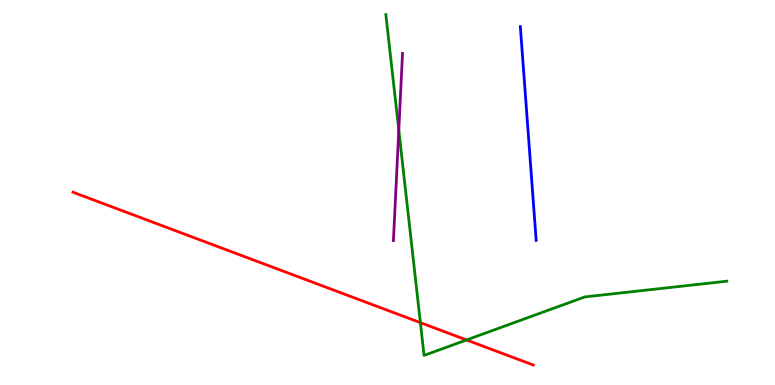[{'lines': ['blue', 'red'], 'intersections': []}, {'lines': ['green', 'red'], 'intersections': [{'x': 5.42, 'y': 1.62}, {'x': 6.02, 'y': 1.17}]}, {'lines': ['purple', 'red'], 'intersections': []}, {'lines': ['blue', 'green'], 'intersections': []}, {'lines': ['blue', 'purple'], 'intersections': []}, {'lines': ['green', 'purple'], 'intersections': [{'x': 5.15, 'y': 6.62}]}]